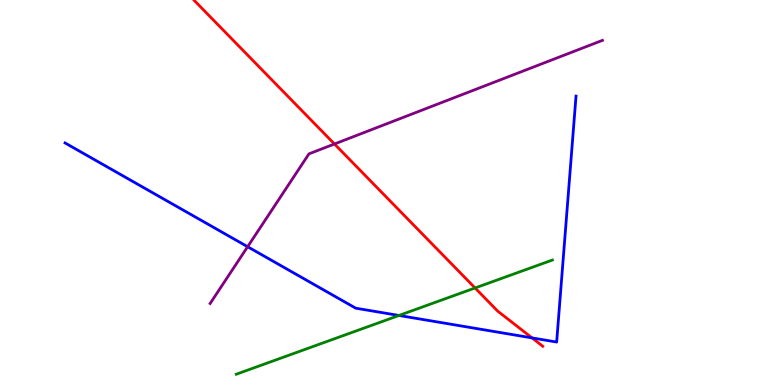[{'lines': ['blue', 'red'], 'intersections': [{'x': 6.87, 'y': 1.22}]}, {'lines': ['green', 'red'], 'intersections': [{'x': 6.13, 'y': 2.52}]}, {'lines': ['purple', 'red'], 'intersections': [{'x': 4.32, 'y': 6.26}]}, {'lines': ['blue', 'green'], 'intersections': [{'x': 5.15, 'y': 1.81}]}, {'lines': ['blue', 'purple'], 'intersections': [{'x': 3.2, 'y': 3.59}]}, {'lines': ['green', 'purple'], 'intersections': []}]